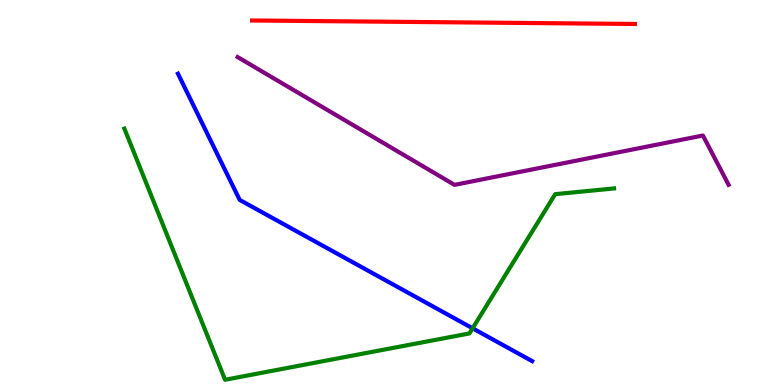[{'lines': ['blue', 'red'], 'intersections': []}, {'lines': ['green', 'red'], 'intersections': []}, {'lines': ['purple', 'red'], 'intersections': []}, {'lines': ['blue', 'green'], 'intersections': [{'x': 6.1, 'y': 1.47}]}, {'lines': ['blue', 'purple'], 'intersections': []}, {'lines': ['green', 'purple'], 'intersections': []}]